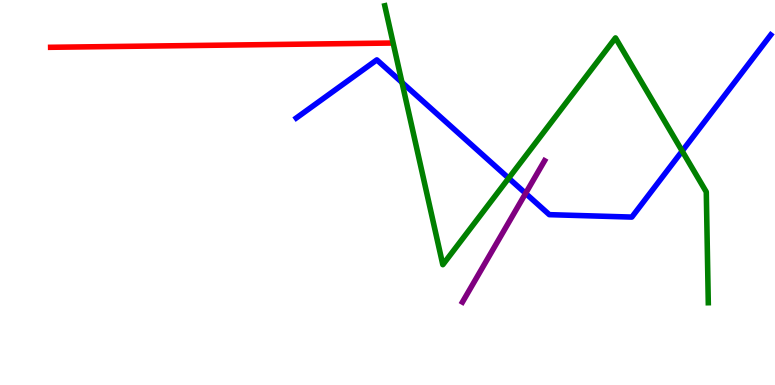[{'lines': ['blue', 'red'], 'intersections': []}, {'lines': ['green', 'red'], 'intersections': []}, {'lines': ['purple', 'red'], 'intersections': []}, {'lines': ['blue', 'green'], 'intersections': [{'x': 5.19, 'y': 7.86}, {'x': 6.56, 'y': 5.37}, {'x': 8.8, 'y': 6.08}]}, {'lines': ['blue', 'purple'], 'intersections': [{'x': 6.78, 'y': 4.98}]}, {'lines': ['green', 'purple'], 'intersections': []}]